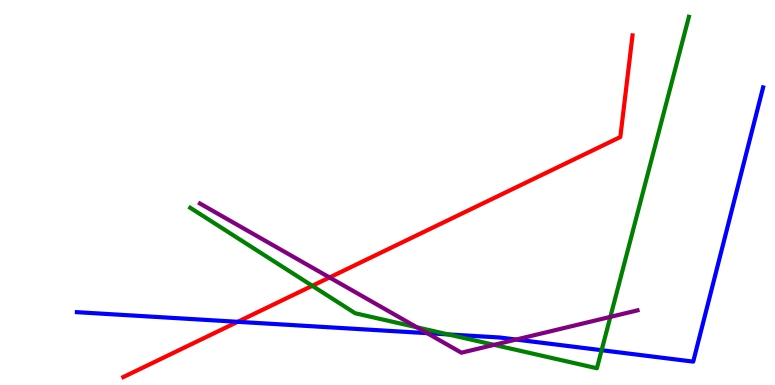[{'lines': ['blue', 'red'], 'intersections': [{'x': 3.07, 'y': 1.64}]}, {'lines': ['green', 'red'], 'intersections': [{'x': 4.03, 'y': 2.58}]}, {'lines': ['purple', 'red'], 'intersections': [{'x': 4.25, 'y': 2.79}]}, {'lines': ['blue', 'green'], 'intersections': [{'x': 5.78, 'y': 1.31}, {'x': 7.76, 'y': 0.904}]}, {'lines': ['blue', 'purple'], 'intersections': [{'x': 5.51, 'y': 1.35}, {'x': 6.66, 'y': 1.18}]}, {'lines': ['green', 'purple'], 'intersections': [{'x': 5.38, 'y': 1.5}, {'x': 6.38, 'y': 1.04}, {'x': 7.88, 'y': 1.77}]}]